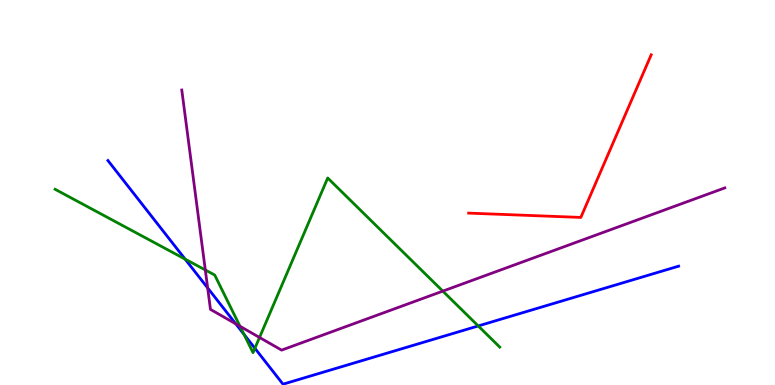[{'lines': ['blue', 'red'], 'intersections': []}, {'lines': ['green', 'red'], 'intersections': []}, {'lines': ['purple', 'red'], 'intersections': []}, {'lines': ['blue', 'green'], 'intersections': [{'x': 2.39, 'y': 3.27}, {'x': 3.15, 'y': 1.32}, {'x': 3.29, 'y': 0.954}, {'x': 6.17, 'y': 1.53}]}, {'lines': ['blue', 'purple'], 'intersections': [{'x': 2.68, 'y': 2.52}, {'x': 3.04, 'y': 1.59}]}, {'lines': ['green', 'purple'], 'intersections': [{'x': 2.65, 'y': 2.99}, {'x': 3.1, 'y': 1.52}, {'x': 3.35, 'y': 1.23}, {'x': 5.71, 'y': 2.44}]}]